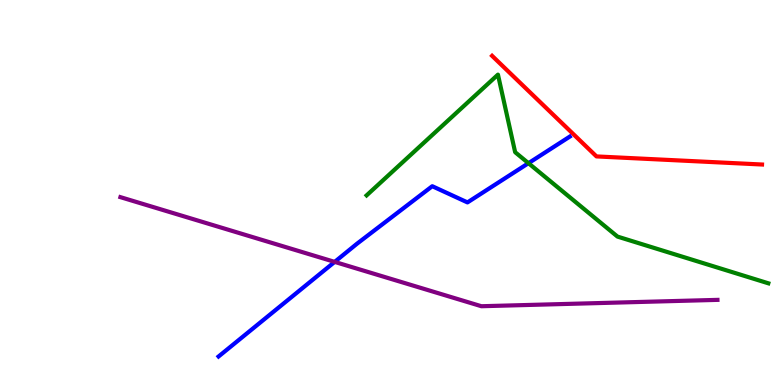[{'lines': ['blue', 'red'], 'intersections': []}, {'lines': ['green', 'red'], 'intersections': []}, {'lines': ['purple', 'red'], 'intersections': []}, {'lines': ['blue', 'green'], 'intersections': [{'x': 6.82, 'y': 5.76}]}, {'lines': ['blue', 'purple'], 'intersections': [{'x': 4.32, 'y': 3.2}]}, {'lines': ['green', 'purple'], 'intersections': []}]